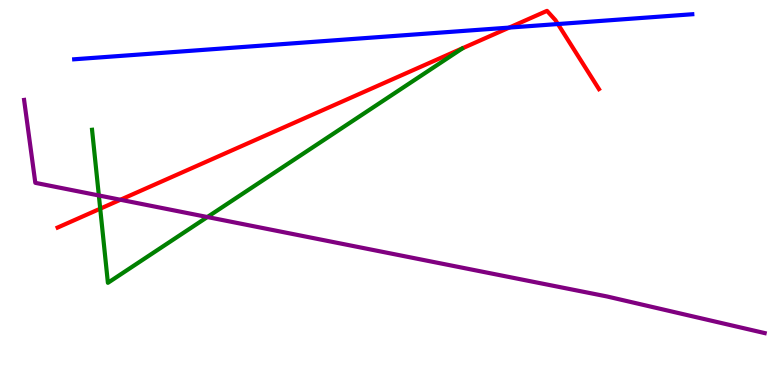[{'lines': ['blue', 'red'], 'intersections': [{'x': 6.57, 'y': 9.28}, {'x': 7.2, 'y': 9.38}]}, {'lines': ['green', 'red'], 'intersections': [{'x': 1.29, 'y': 4.58}]}, {'lines': ['purple', 'red'], 'intersections': [{'x': 1.55, 'y': 4.81}]}, {'lines': ['blue', 'green'], 'intersections': []}, {'lines': ['blue', 'purple'], 'intersections': []}, {'lines': ['green', 'purple'], 'intersections': [{'x': 1.28, 'y': 4.92}, {'x': 2.68, 'y': 4.36}]}]